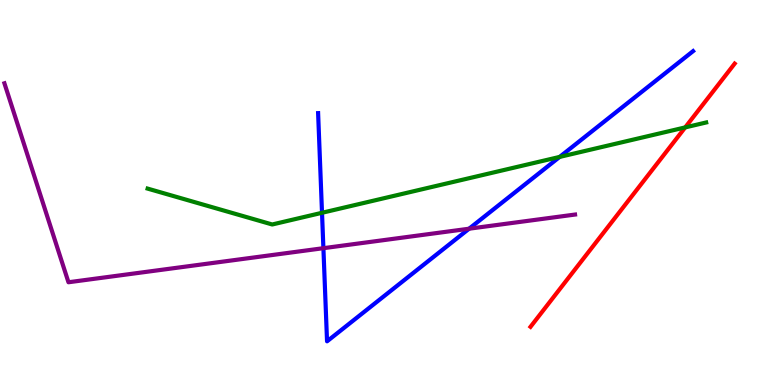[{'lines': ['blue', 'red'], 'intersections': []}, {'lines': ['green', 'red'], 'intersections': [{'x': 8.84, 'y': 6.69}]}, {'lines': ['purple', 'red'], 'intersections': []}, {'lines': ['blue', 'green'], 'intersections': [{'x': 4.16, 'y': 4.47}, {'x': 7.22, 'y': 5.92}]}, {'lines': ['blue', 'purple'], 'intersections': [{'x': 4.17, 'y': 3.55}, {'x': 6.05, 'y': 4.06}]}, {'lines': ['green', 'purple'], 'intersections': []}]